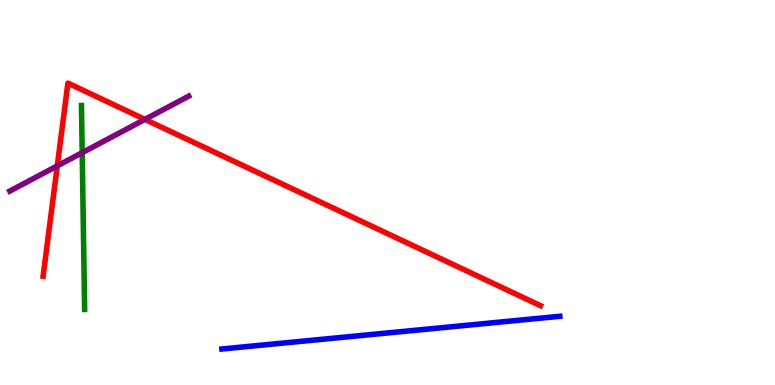[{'lines': ['blue', 'red'], 'intersections': []}, {'lines': ['green', 'red'], 'intersections': []}, {'lines': ['purple', 'red'], 'intersections': [{'x': 0.739, 'y': 5.69}, {'x': 1.87, 'y': 6.9}]}, {'lines': ['blue', 'green'], 'intersections': []}, {'lines': ['blue', 'purple'], 'intersections': []}, {'lines': ['green', 'purple'], 'intersections': [{'x': 1.06, 'y': 6.03}]}]